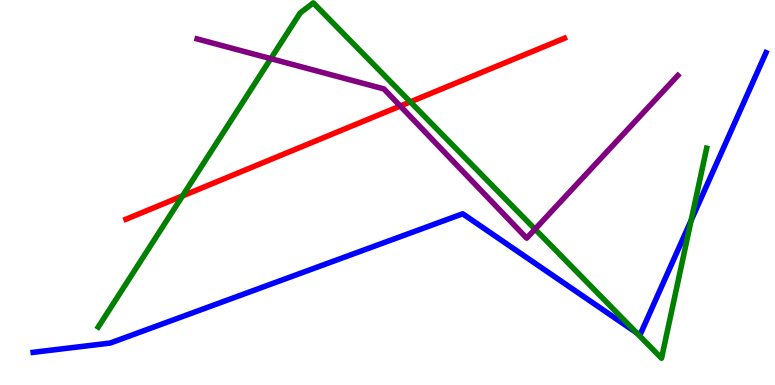[{'lines': ['blue', 'red'], 'intersections': []}, {'lines': ['green', 'red'], 'intersections': [{'x': 2.36, 'y': 4.91}, {'x': 5.29, 'y': 7.35}]}, {'lines': ['purple', 'red'], 'intersections': [{'x': 5.16, 'y': 7.25}]}, {'lines': ['blue', 'green'], 'intersections': [{'x': 8.21, 'y': 1.36}, {'x': 8.92, 'y': 4.28}]}, {'lines': ['blue', 'purple'], 'intersections': []}, {'lines': ['green', 'purple'], 'intersections': [{'x': 3.49, 'y': 8.48}, {'x': 6.9, 'y': 4.05}]}]